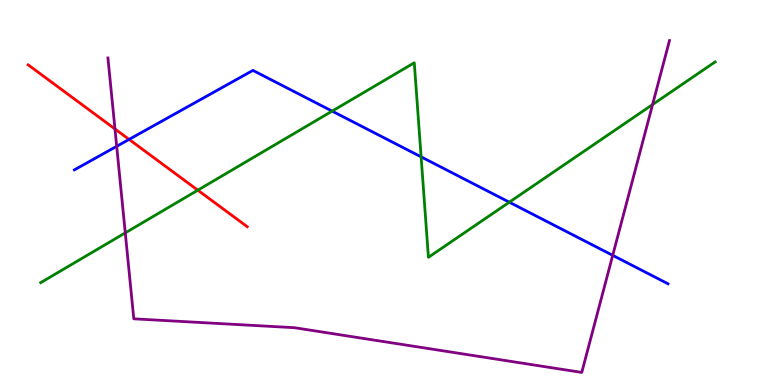[{'lines': ['blue', 'red'], 'intersections': [{'x': 1.67, 'y': 6.38}]}, {'lines': ['green', 'red'], 'intersections': [{'x': 2.55, 'y': 5.06}]}, {'lines': ['purple', 'red'], 'intersections': [{'x': 1.48, 'y': 6.65}]}, {'lines': ['blue', 'green'], 'intersections': [{'x': 4.29, 'y': 7.11}, {'x': 5.43, 'y': 5.93}, {'x': 6.57, 'y': 4.75}]}, {'lines': ['blue', 'purple'], 'intersections': [{'x': 1.51, 'y': 6.2}, {'x': 7.91, 'y': 3.37}]}, {'lines': ['green', 'purple'], 'intersections': [{'x': 1.62, 'y': 3.95}, {'x': 8.42, 'y': 7.28}]}]